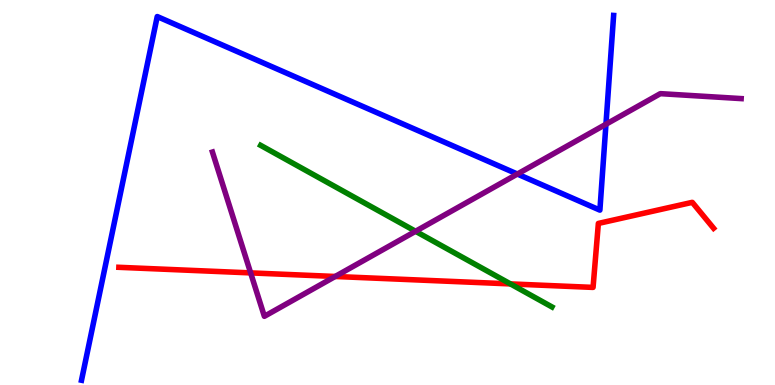[{'lines': ['blue', 'red'], 'intersections': []}, {'lines': ['green', 'red'], 'intersections': [{'x': 6.59, 'y': 2.63}]}, {'lines': ['purple', 'red'], 'intersections': [{'x': 3.23, 'y': 2.91}, {'x': 4.33, 'y': 2.82}]}, {'lines': ['blue', 'green'], 'intersections': []}, {'lines': ['blue', 'purple'], 'intersections': [{'x': 6.68, 'y': 5.48}, {'x': 7.82, 'y': 6.77}]}, {'lines': ['green', 'purple'], 'intersections': [{'x': 5.36, 'y': 3.99}]}]